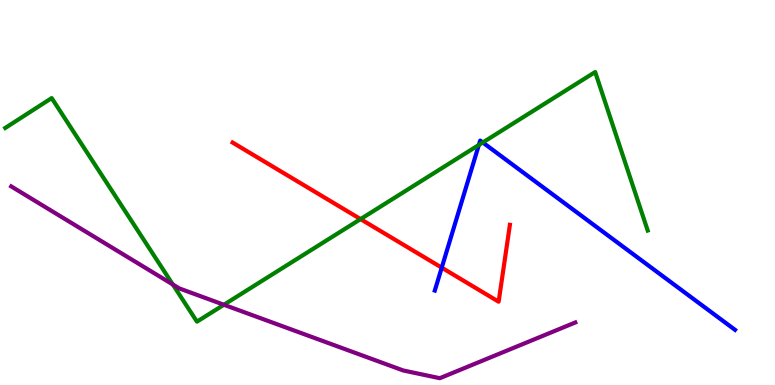[{'lines': ['blue', 'red'], 'intersections': [{'x': 5.7, 'y': 3.05}]}, {'lines': ['green', 'red'], 'intersections': [{'x': 4.65, 'y': 4.31}]}, {'lines': ['purple', 'red'], 'intersections': []}, {'lines': ['blue', 'green'], 'intersections': [{'x': 6.18, 'y': 6.23}, {'x': 6.23, 'y': 6.3}]}, {'lines': ['blue', 'purple'], 'intersections': []}, {'lines': ['green', 'purple'], 'intersections': [{'x': 2.23, 'y': 2.61}, {'x': 2.89, 'y': 2.08}]}]